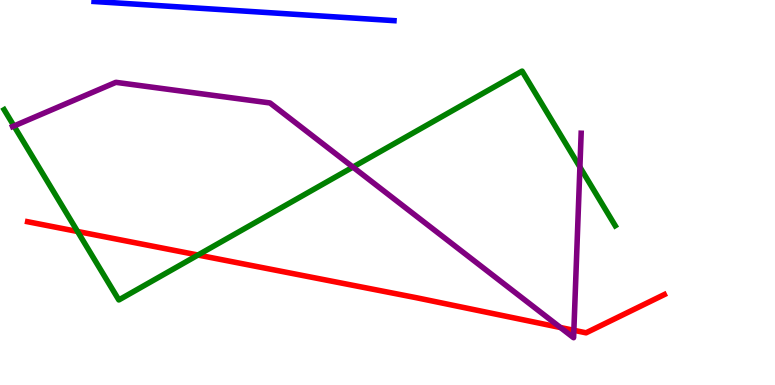[{'lines': ['blue', 'red'], 'intersections': []}, {'lines': ['green', 'red'], 'intersections': [{'x': 1.0, 'y': 3.99}, {'x': 2.55, 'y': 3.38}]}, {'lines': ['purple', 'red'], 'intersections': [{'x': 7.23, 'y': 1.49}, {'x': 7.4, 'y': 1.42}]}, {'lines': ['blue', 'green'], 'intersections': []}, {'lines': ['blue', 'purple'], 'intersections': []}, {'lines': ['green', 'purple'], 'intersections': [{'x': 0.18, 'y': 6.73}, {'x': 4.55, 'y': 5.66}, {'x': 7.48, 'y': 5.66}]}]